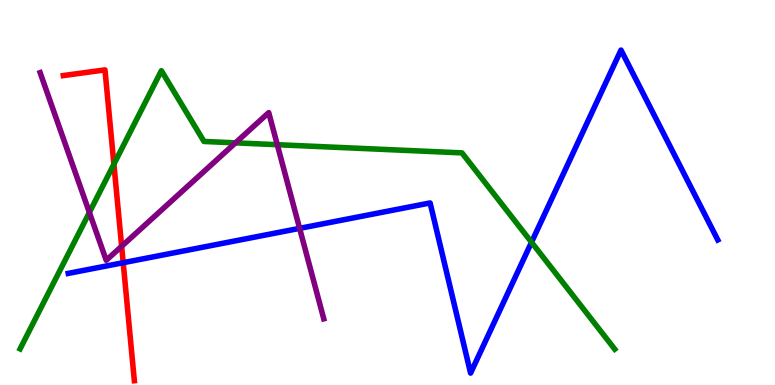[{'lines': ['blue', 'red'], 'intersections': [{'x': 1.59, 'y': 3.18}]}, {'lines': ['green', 'red'], 'intersections': [{'x': 1.47, 'y': 5.74}]}, {'lines': ['purple', 'red'], 'intersections': [{'x': 1.57, 'y': 3.6}]}, {'lines': ['blue', 'green'], 'intersections': [{'x': 6.86, 'y': 3.71}]}, {'lines': ['blue', 'purple'], 'intersections': [{'x': 3.87, 'y': 4.07}]}, {'lines': ['green', 'purple'], 'intersections': [{'x': 1.15, 'y': 4.48}, {'x': 3.04, 'y': 6.29}, {'x': 3.58, 'y': 6.24}]}]